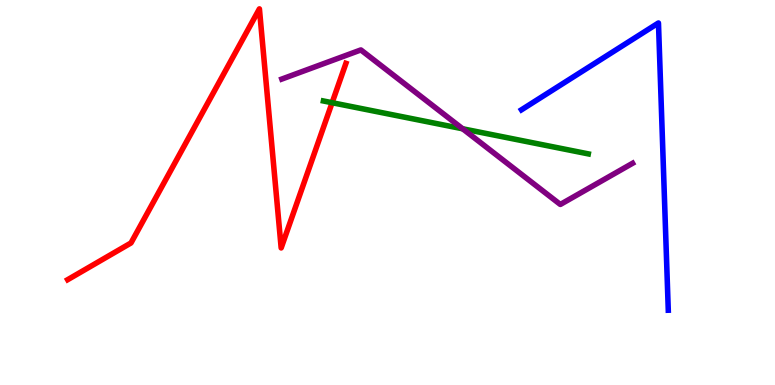[{'lines': ['blue', 'red'], 'intersections': []}, {'lines': ['green', 'red'], 'intersections': [{'x': 4.29, 'y': 7.33}]}, {'lines': ['purple', 'red'], 'intersections': []}, {'lines': ['blue', 'green'], 'intersections': []}, {'lines': ['blue', 'purple'], 'intersections': []}, {'lines': ['green', 'purple'], 'intersections': [{'x': 5.97, 'y': 6.65}]}]